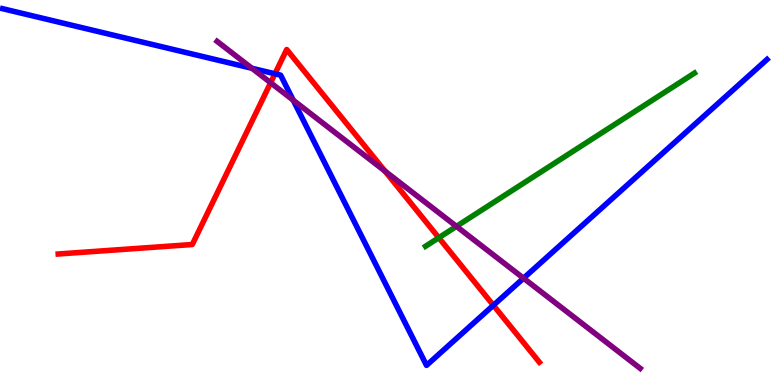[{'lines': ['blue', 'red'], 'intersections': [{'x': 3.55, 'y': 8.08}, {'x': 6.37, 'y': 2.07}]}, {'lines': ['green', 'red'], 'intersections': [{'x': 5.66, 'y': 3.83}]}, {'lines': ['purple', 'red'], 'intersections': [{'x': 3.49, 'y': 7.85}, {'x': 4.97, 'y': 5.56}]}, {'lines': ['blue', 'green'], 'intersections': []}, {'lines': ['blue', 'purple'], 'intersections': [{'x': 3.25, 'y': 8.23}, {'x': 3.78, 'y': 7.4}, {'x': 6.76, 'y': 2.77}]}, {'lines': ['green', 'purple'], 'intersections': [{'x': 5.89, 'y': 4.12}]}]